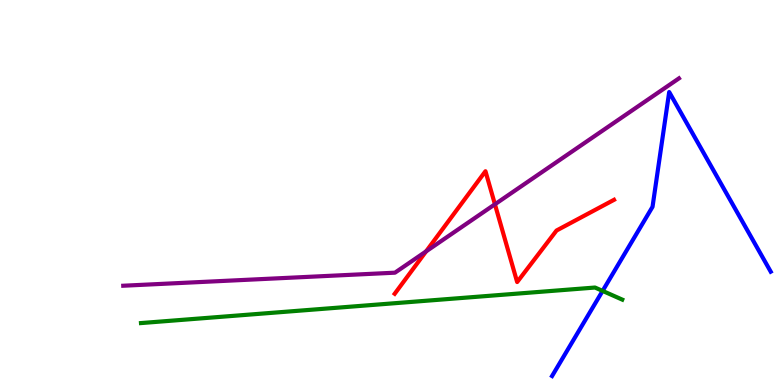[{'lines': ['blue', 'red'], 'intersections': []}, {'lines': ['green', 'red'], 'intersections': []}, {'lines': ['purple', 'red'], 'intersections': [{'x': 5.5, 'y': 3.47}, {'x': 6.39, 'y': 4.69}]}, {'lines': ['blue', 'green'], 'intersections': [{'x': 7.78, 'y': 2.44}]}, {'lines': ['blue', 'purple'], 'intersections': []}, {'lines': ['green', 'purple'], 'intersections': []}]